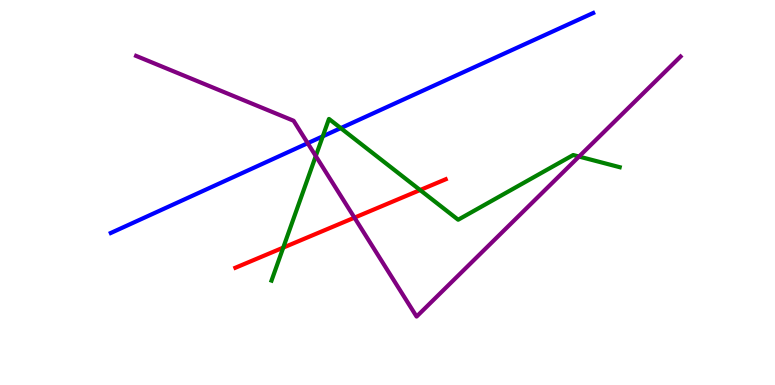[{'lines': ['blue', 'red'], 'intersections': []}, {'lines': ['green', 'red'], 'intersections': [{'x': 3.65, 'y': 3.57}, {'x': 5.42, 'y': 5.06}]}, {'lines': ['purple', 'red'], 'intersections': [{'x': 4.57, 'y': 4.35}]}, {'lines': ['blue', 'green'], 'intersections': [{'x': 4.16, 'y': 6.46}, {'x': 4.4, 'y': 6.67}]}, {'lines': ['blue', 'purple'], 'intersections': [{'x': 3.97, 'y': 6.28}]}, {'lines': ['green', 'purple'], 'intersections': [{'x': 4.07, 'y': 5.95}, {'x': 7.47, 'y': 5.93}]}]